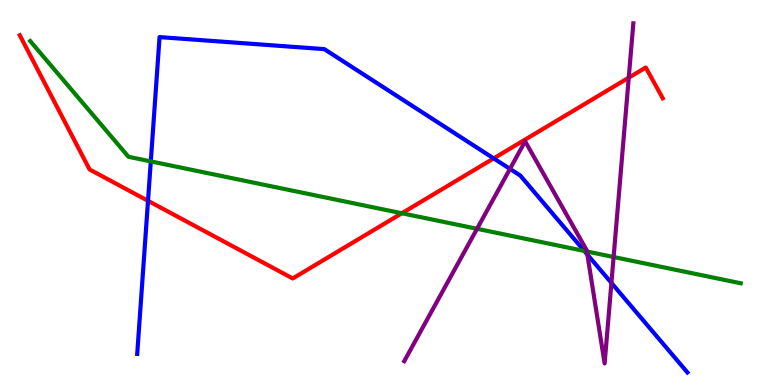[{'lines': ['blue', 'red'], 'intersections': [{'x': 1.91, 'y': 4.78}, {'x': 6.37, 'y': 5.89}]}, {'lines': ['green', 'red'], 'intersections': [{'x': 5.19, 'y': 4.46}]}, {'lines': ['purple', 'red'], 'intersections': [{'x': 8.11, 'y': 7.98}]}, {'lines': ['blue', 'green'], 'intersections': [{'x': 1.95, 'y': 5.81}, {'x': 7.54, 'y': 3.48}]}, {'lines': ['blue', 'purple'], 'intersections': [{'x': 6.58, 'y': 5.61}, {'x': 7.58, 'y': 3.39}, {'x': 7.89, 'y': 2.65}]}, {'lines': ['green', 'purple'], 'intersections': [{'x': 6.16, 'y': 4.06}, {'x': 7.57, 'y': 3.47}, {'x': 7.92, 'y': 3.32}]}]